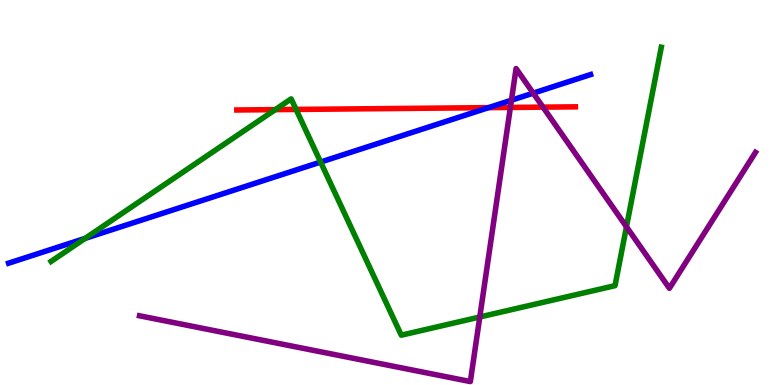[{'lines': ['blue', 'red'], 'intersections': [{'x': 6.3, 'y': 7.2}]}, {'lines': ['green', 'red'], 'intersections': [{'x': 3.55, 'y': 7.15}, {'x': 3.82, 'y': 7.16}]}, {'lines': ['purple', 'red'], 'intersections': [{'x': 6.59, 'y': 7.21}, {'x': 7.01, 'y': 7.22}]}, {'lines': ['blue', 'green'], 'intersections': [{'x': 1.1, 'y': 3.81}, {'x': 4.14, 'y': 5.79}]}, {'lines': ['blue', 'purple'], 'intersections': [{'x': 6.6, 'y': 7.4}, {'x': 6.88, 'y': 7.58}]}, {'lines': ['green', 'purple'], 'intersections': [{'x': 6.19, 'y': 1.77}, {'x': 8.08, 'y': 4.11}]}]